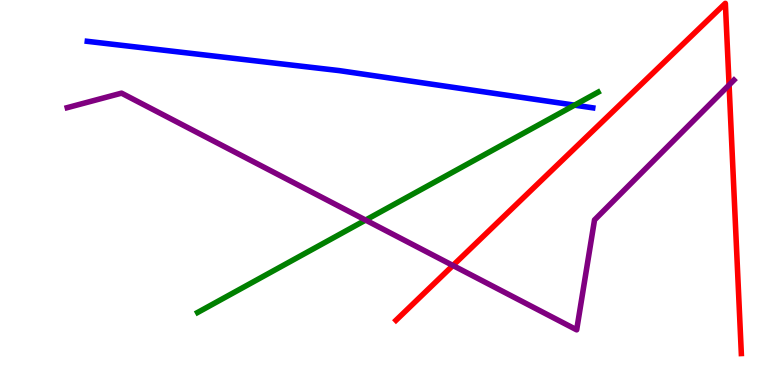[{'lines': ['blue', 'red'], 'intersections': []}, {'lines': ['green', 'red'], 'intersections': []}, {'lines': ['purple', 'red'], 'intersections': [{'x': 5.84, 'y': 3.1}, {'x': 9.41, 'y': 7.79}]}, {'lines': ['blue', 'green'], 'intersections': [{'x': 7.41, 'y': 7.27}]}, {'lines': ['blue', 'purple'], 'intersections': []}, {'lines': ['green', 'purple'], 'intersections': [{'x': 4.72, 'y': 4.28}]}]